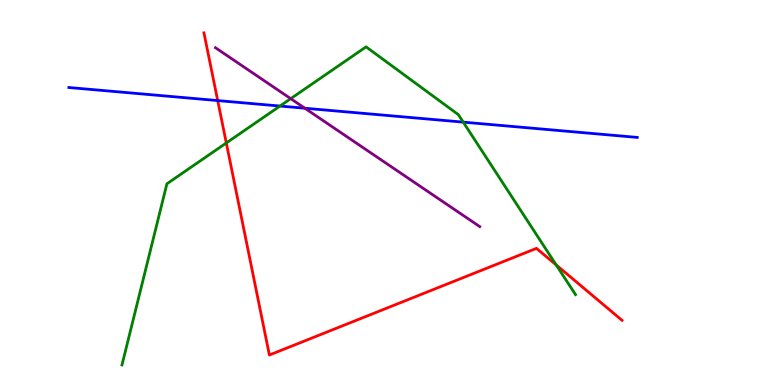[{'lines': ['blue', 'red'], 'intersections': [{'x': 2.81, 'y': 7.39}]}, {'lines': ['green', 'red'], 'intersections': [{'x': 2.92, 'y': 6.29}, {'x': 7.18, 'y': 3.12}]}, {'lines': ['purple', 'red'], 'intersections': []}, {'lines': ['blue', 'green'], 'intersections': [{'x': 3.61, 'y': 7.25}, {'x': 5.98, 'y': 6.83}]}, {'lines': ['blue', 'purple'], 'intersections': [{'x': 3.93, 'y': 7.19}]}, {'lines': ['green', 'purple'], 'intersections': [{'x': 3.75, 'y': 7.44}]}]